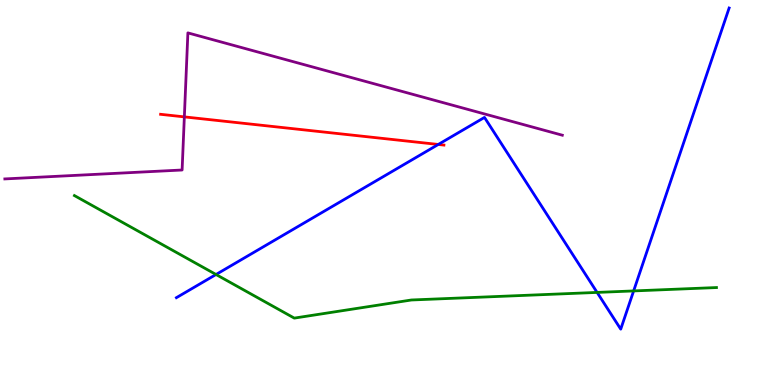[{'lines': ['blue', 'red'], 'intersections': [{'x': 5.66, 'y': 6.25}]}, {'lines': ['green', 'red'], 'intersections': []}, {'lines': ['purple', 'red'], 'intersections': [{'x': 2.38, 'y': 6.96}]}, {'lines': ['blue', 'green'], 'intersections': [{'x': 2.79, 'y': 2.87}, {'x': 7.7, 'y': 2.4}, {'x': 8.18, 'y': 2.44}]}, {'lines': ['blue', 'purple'], 'intersections': []}, {'lines': ['green', 'purple'], 'intersections': []}]